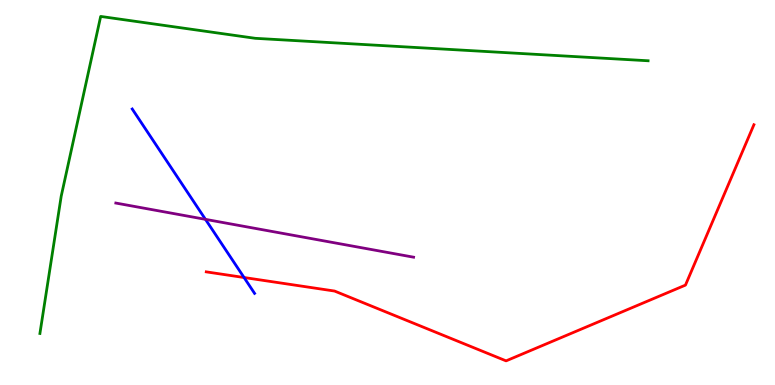[{'lines': ['blue', 'red'], 'intersections': [{'x': 3.15, 'y': 2.79}]}, {'lines': ['green', 'red'], 'intersections': []}, {'lines': ['purple', 'red'], 'intersections': []}, {'lines': ['blue', 'green'], 'intersections': []}, {'lines': ['blue', 'purple'], 'intersections': [{'x': 2.65, 'y': 4.3}]}, {'lines': ['green', 'purple'], 'intersections': []}]